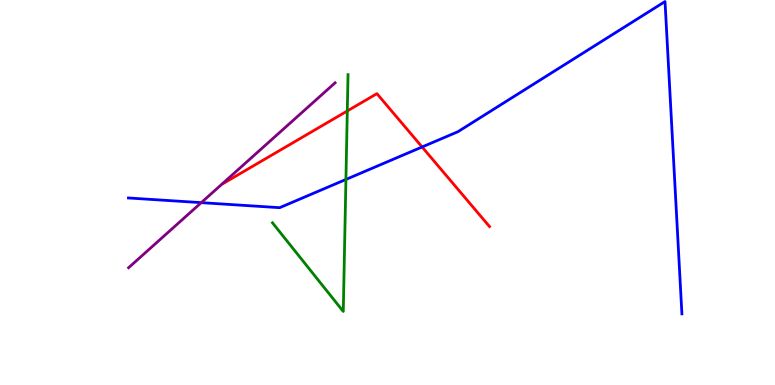[{'lines': ['blue', 'red'], 'intersections': [{'x': 5.45, 'y': 6.18}]}, {'lines': ['green', 'red'], 'intersections': [{'x': 4.48, 'y': 7.12}]}, {'lines': ['purple', 'red'], 'intersections': []}, {'lines': ['blue', 'green'], 'intersections': [{'x': 4.46, 'y': 5.34}]}, {'lines': ['blue', 'purple'], 'intersections': [{'x': 2.6, 'y': 4.74}]}, {'lines': ['green', 'purple'], 'intersections': []}]